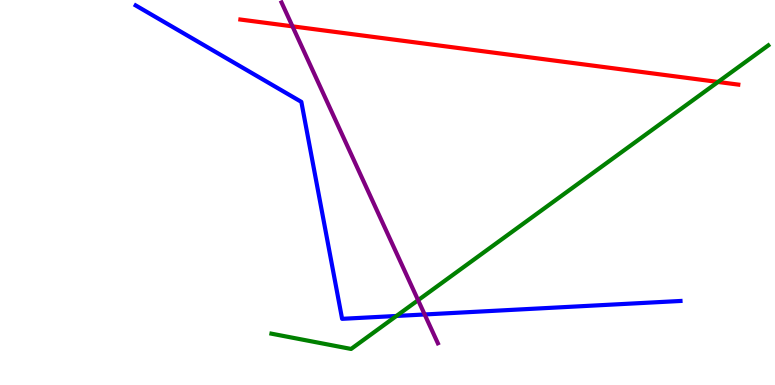[{'lines': ['blue', 'red'], 'intersections': []}, {'lines': ['green', 'red'], 'intersections': [{'x': 9.26, 'y': 7.87}]}, {'lines': ['purple', 'red'], 'intersections': [{'x': 3.77, 'y': 9.32}]}, {'lines': ['blue', 'green'], 'intersections': [{'x': 5.12, 'y': 1.79}]}, {'lines': ['blue', 'purple'], 'intersections': [{'x': 5.48, 'y': 1.83}]}, {'lines': ['green', 'purple'], 'intersections': [{'x': 5.39, 'y': 2.2}]}]